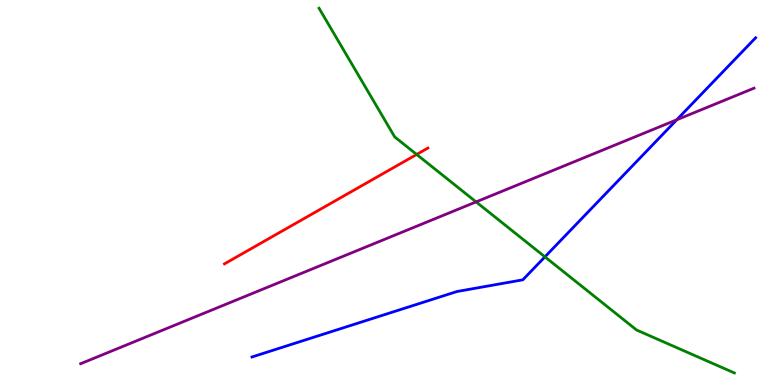[{'lines': ['blue', 'red'], 'intersections': []}, {'lines': ['green', 'red'], 'intersections': [{'x': 5.38, 'y': 5.99}]}, {'lines': ['purple', 'red'], 'intersections': []}, {'lines': ['blue', 'green'], 'intersections': [{'x': 7.03, 'y': 3.33}]}, {'lines': ['blue', 'purple'], 'intersections': [{'x': 8.73, 'y': 6.89}]}, {'lines': ['green', 'purple'], 'intersections': [{'x': 6.14, 'y': 4.76}]}]